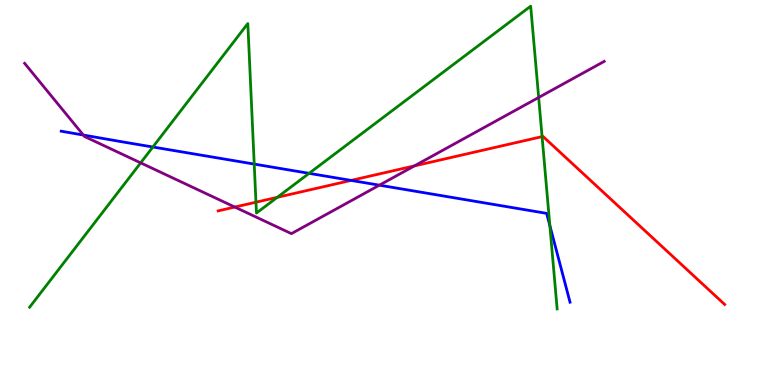[{'lines': ['blue', 'red'], 'intersections': [{'x': 4.53, 'y': 5.31}]}, {'lines': ['green', 'red'], 'intersections': [{'x': 3.3, 'y': 4.75}, {'x': 3.58, 'y': 4.87}, {'x': 6.99, 'y': 6.45}]}, {'lines': ['purple', 'red'], 'intersections': [{'x': 3.03, 'y': 4.62}, {'x': 5.35, 'y': 5.69}]}, {'lines': ['blue', 'green'], 'intersections': [{'x': 1.97, 'y': 6.18}, {'x': 3.28, 'y': 5.74}, {'x': 3.99, 'y': 5.5}, {'x': 7.09, 'y': 4.14}]}, {'lines': ['blue', 'purple'], 'intersections': [{'x': 1.08, 'y': 6.49}, {'x': 4.9, 'y': 5.19}]}, {'lines': ['green', 'purple'], 'intersections': [{'x': 1.81, 'y': 5.77}, {'x': 6.95, 'y': 7.47}]}]